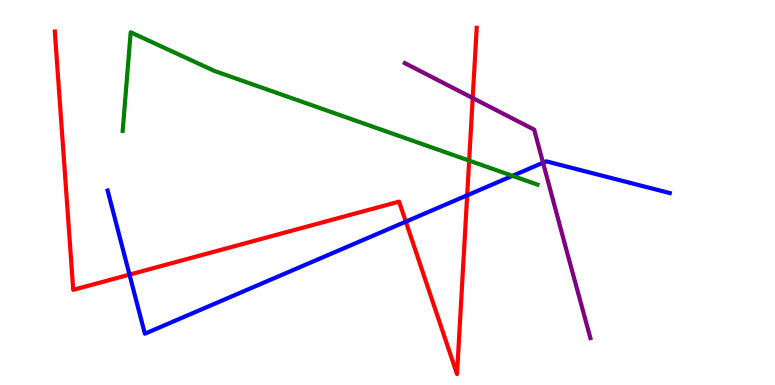[{'lines': ['blue', 'red'], 'intersections': [{'x': 1.67, 'y': 2.87}, {'x': 5.24, 'y': 4.24}, {'x': 6.03, 'y': 4.93}]}, {'lines': ['green', 'red'], 'intersections': [{'x': 6.05, 'y': 5.83}]}, {'lines': ['purple', 'red'], 'intersections': [{'x': 6.1, 'y': 7.45}]}, {'lines': ['blue', 'green'], 'intersections': [{'x': 6.61, 'y': 5.43}]}, {'lines': ['blue', 'purple'], 'intersections': [{'x': 7.01, 'y': 5.77}]}, {'lines': ['green', 'purple'], 'intersections': []}]